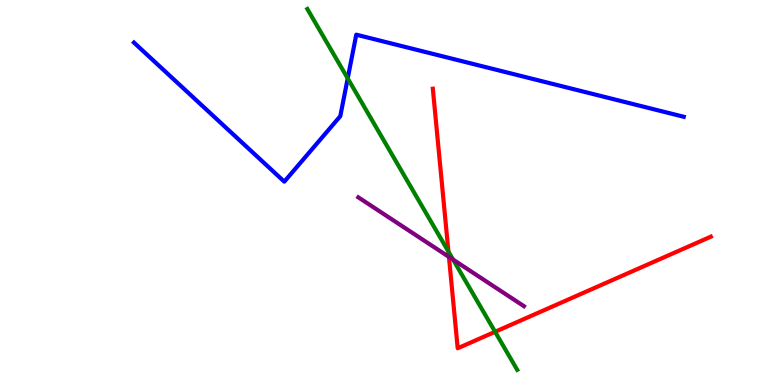[{'lines': ['blue', 'red'], 'intersections': []}, {'lines': ['green', 'red'], 'intersections': [{'x': 5.79, 'y': 3.47}, {'x': 6.39, 'y': 1.38}]}, {'lines': ['purple', 'red'], 'intersections': [{'x': 5.79, 'y': 3.33}]}, {'lines': ['blue', 'green'], 'intersections': [{'x': 4.49, 'y': 7.96}]}, {'lines': ['blue', 'purple'], 'intersections': []}, {'lines': ['green', 'purple'], 'intersections': [{'x': 5.85, 'y': 3.26}]}]